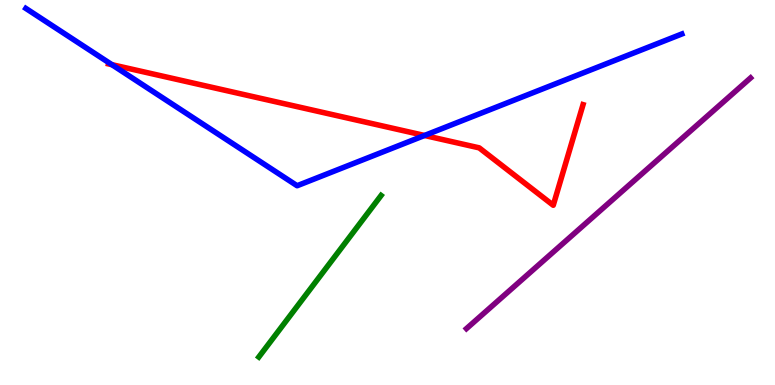[{'lines': ['blue', 'red'], 'intersections': [{'x': 1.44, 'y': 8.32}, {'x': 5.48, 'y': 6.48}]}, {'lines': ['green', 'red'], 'intersections': []}, {'lines': ['purple', 'red'], 'intersections': []}, {'lines': ['blue', 'green'], 'intersections': []}, {'lines': ['blue', 'purple'], 'intersections': []}, {'lines': ['green', 'purple'], 'intersections': []}]